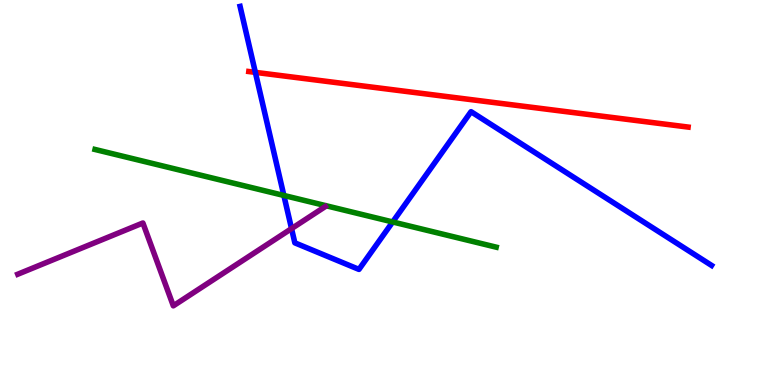[{'lines': ['blue', 'red'], 'intersections': [{'x': 3.29, 'y': 8.12}]}, {'lines': ['green', 'red'], 'intersections': []}, {'lines': ['purple', 'red'], 'intersections': []}, {'lines': ['blue', 'green'], 'intersections': [{'x': 3.66, 'y': 4.92}, {'x': 5.07, 'y': 4.23}]}, {'lines': ['blue', 'purple'], 'intersections': [{'x': 3.76, 'y': 4.06}]}, {'lines': ['green', 'purple'], 'intersections': []}]